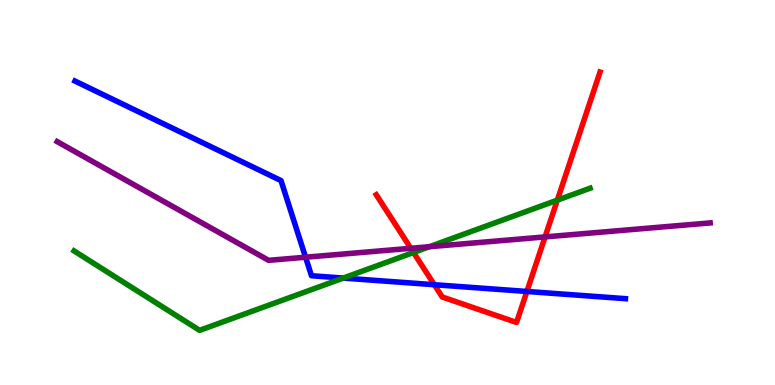[{'lines': ['blue', 'red'], 'intersections': [{'x': 5.6, 'y': 2.6}, {'x': 6.8, 'y': 2.43}]}, {'lines': ['green', 'red'], 'intersections': [{'x': 5.34, 'y': 3.44}, {'x': 7.19, 'y': 4.8}]}, {'lines': ['purple', 'red'], 'intersections': [{'x': 5.3, 'y': 3.55}, {'x': 7.03, 'y': 3.85}]}, {'lines': ['blue', 'green'], 'intersections': [{'x': 4.43, 'y': 2.78}]}, {'lines': ['blue', 'purple'], 'intersections': [{'x': 3.94, 'y': 3.32}]}, {'lines': ['green', 'purple'], 'intersections': [{'x': 5.54, 'y': 3.59}]}]